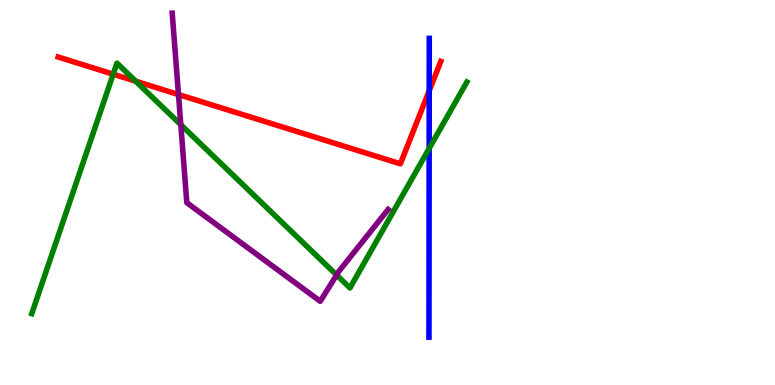[{'lines': ['blue', 'red'], 'intersections': [{'x': 5.54, 'y': 7.64}]}, {'lines': ['green', 'red'], 'intersections': [{'x': 1.46, 'y': 8.07}, {'x': 1.75, 'y': 7.89}]}, {'lines': ['purple', 'red'], 'intersections': [{'x': 2.3, 'y': 7.54}]}, {'lines': ['blue', 'green'], 'intersections': [{'x': 5.54, 'y': 6.14}]}, {'lines': ['blue', 'purple'], 'intersections': []}, {'lines': ['green', 'purple'], 'intersections': [{'x': 2.33, 'y': 6.76}, {'x': 4.34, 'y': 2.86}]}]